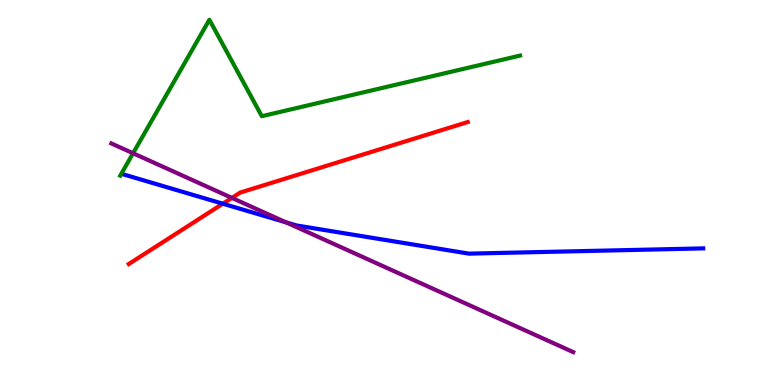[{'lines': ['blue', 'red'], 'intersections': [{'x': 2.88, 'y': 4.71}]}, {'lines': ['green', 'red'], 'intersections': []}, {'lines': ['purple', 'red'], 'intersections': [{'x': 2.99, 'y': 4.86}]}, {'lines': ['blue', 'green'], 'intersections': []}, {'lines': ['blue', 'purple'], 'intersections': [{'x': 3.69, 'y': 4.23}]}, {'lines': ['green', 'purple'], 'intersections': [{'x': 1.72, 'y': 6.02}]}]